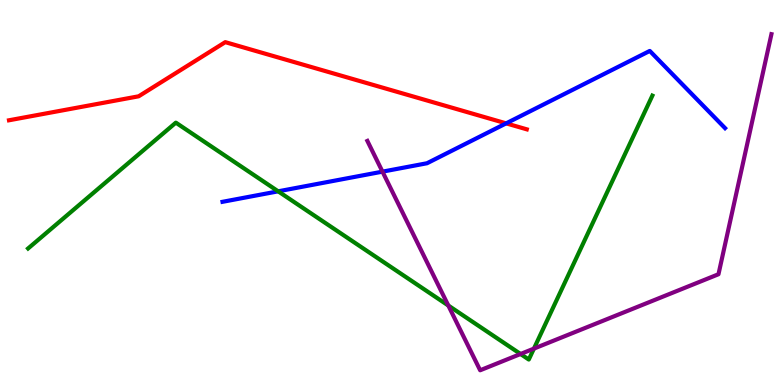[{'lines': ['blue', 'red'], 'intersections': [{'x': 6.53, 'y': 6.8}]}, {'lines': ['green', 'red'], 'intersections': []}, {'lines': ['purple', 'red'], 'intersections': []}, {'lines': ['blue', 'green'], 'intersections': [{'x': 3.59, 'y': 5.03}]}, {'lines': ['blue', 'purple'], 'intersections': [{'x': 4.94, 'y': 5.54}]}, {'lines': ['green', 'purple'], 'intersections': [{'x': 5.78, 'y': 2.06}, {'x': 6.72, 'y': 0.805}, {'x': 6.89, 'y': 0.945}]}]